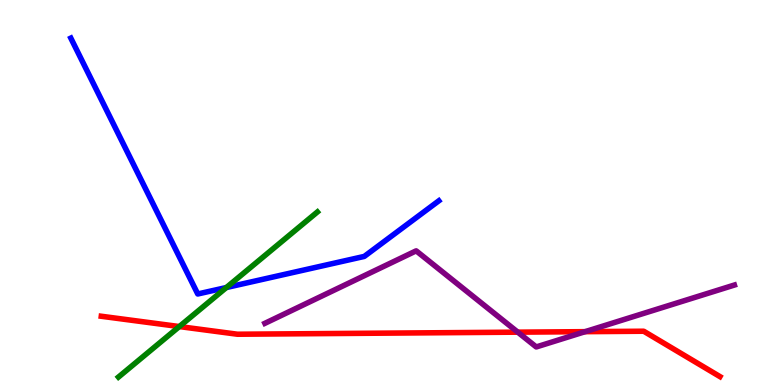[{'lines': ['blue', 'red'], 'intersections': []}, {'lines': ['green', 'red'], 'intersections': [{'x': 2.31, 'y': 1.52}]}, {'lines': ['purple', 'red'], 'intersections': [{'x': 6.68, 'y': 1.37}, {'x': 7.55, 'y': 1.39}]}, {'lines': ['blue', 'green'], 'intersections': [{'x': 2.92, 'y': 2.53}]}, {'lines': ['blue', 'purple'], 'intersections': []}, {'lines': ['green', 'purple'], 'intersections': []}]